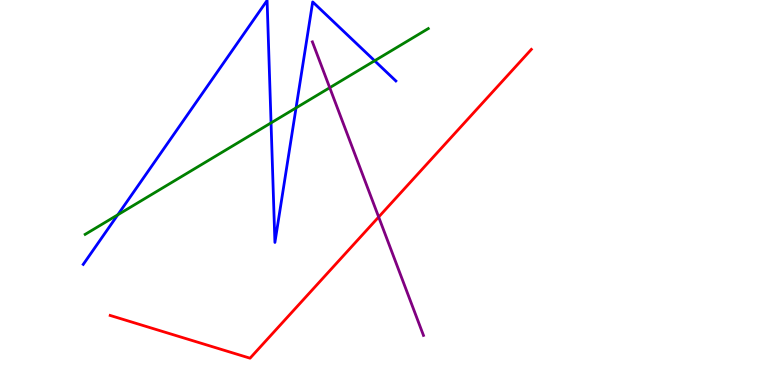[{'lines': ['blue', 'red'], 'intersections': []}, {'lines': ['green', 'red'], 'intersections': []}, {'lines': ['purple', 'red'], 'intersections': [{'x': 4.89, 'y': 4.36}]}, {'lines': ['blue', 'green'], 'intersections': [{'x': 1.52, 'y': 4.42}, {'x': 3.5, 'y': 6.81}, {'x': 3.82, 'y': 7.2}, {'x': 4.83, 'y': 8.42}]}, {'lines': ['blue', 'purple'], 'intersections': []}, {'lines': ['green', 'purple'], 'intersections': [{'x': 4.25, 'y': 7.72}]}]